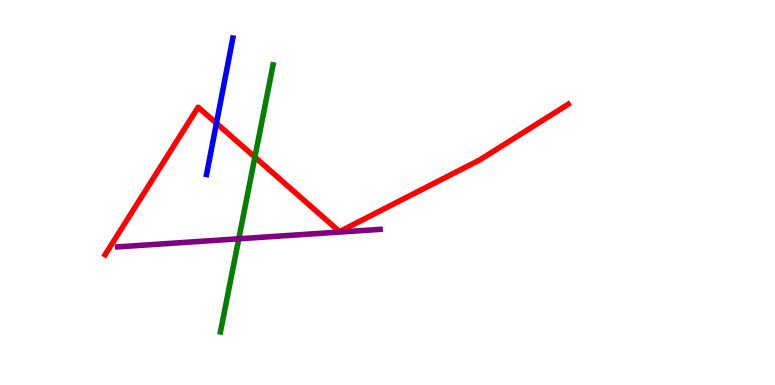[{'lines': ['blue', 'red'], 'intersections': [{'x': 2.79, 'y': 6.8}]}, {'lines': ['green', 'red'], 'intersections': [{'x': 3.29, 'y': 5.92}]}, {'lines': ['purple', 'red'], 'intersections': []}, {'lines': ['blue', 'green'], 'intersections': []}, {'lines': ['blue', 'purple'], 'intersections': []}, {'lines': ['green', 'purple'], 'intersections': [{'x': 3.08, 'y': 3.8}]}]